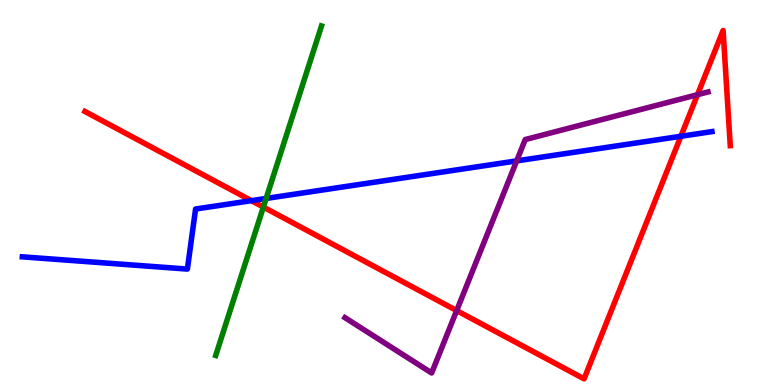[{'lines': ['blue', 'red'], 'intersections': [{'x': 3.24, 'y': 4.79}, {'x': 8.79, 'y': 6.46}]}, {'lines': ['green', 'red'], 'intersections': [{'x': 3.4, 'y': 4.62}]}, {'lines': ['purple', 'red'], 'intersections': [{'x': 5.89, 'y': 1.93}, {'x': 9.0, 'y': 7.54}]}, {'lines': ['blue', 'green'], 'intersections': [{'x': 3.43, 'y': 4.85}]}, {'lines': ['blue', 'purple'], 'intersections': [{'x': 6.67, 'y': 5.82}]}, {'lines': ['green', 'purple'], 'intersections': []}]